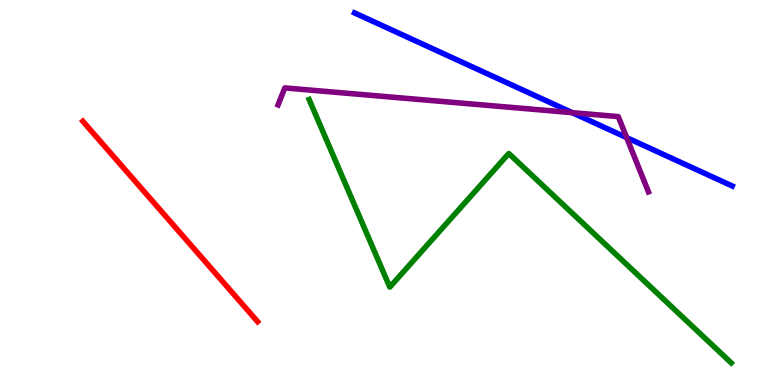[{'lines': ['blue', 'red'], 'intersections': []}, {'lines': ['green', 'red'], 'intersections': []}, {'lines': ['purple', 'red'], 'intersections': []}, {'lines': ['blue', 'green'], 'intersections': []}, {'lines': ['blue', 'purple'], 'intersections': [{'x': 7.38, 'y': 7.07}, {'x': 8.09, 'y': 6.43}]}, {'lines': ['green', 'purple'], 'intersections': []}]